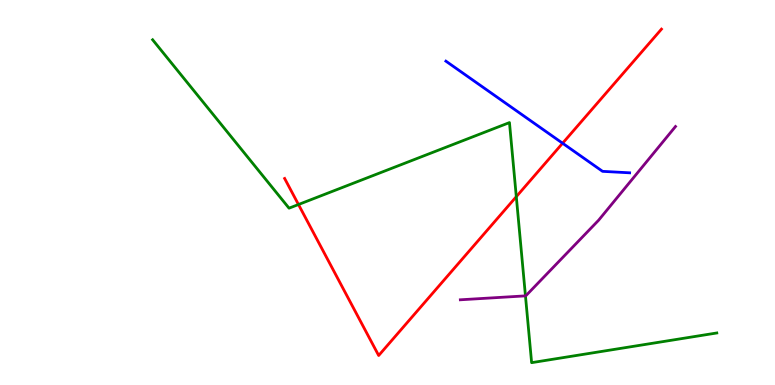[{'lines': ['blue', 'red'], 'intersections': [{'x': 7.26, 'y': 6.28}]}, {'lines': ['green', 'red'], 'intersections': [{'x': 3.85, 'y': 4.69}, {'x': 6.66, 'y': 4.89}]}, {'lines': ['purple', 'red'], 'intersections': []}, {'lines': ['blue', 'green'], 'intersections': []}, {'lines': ['blue', 'purple'], 'intersections': []}, {'lines': ['green', 'purple'], 'intersections': [{'x': 6.78, 'y': 2.32}]}]